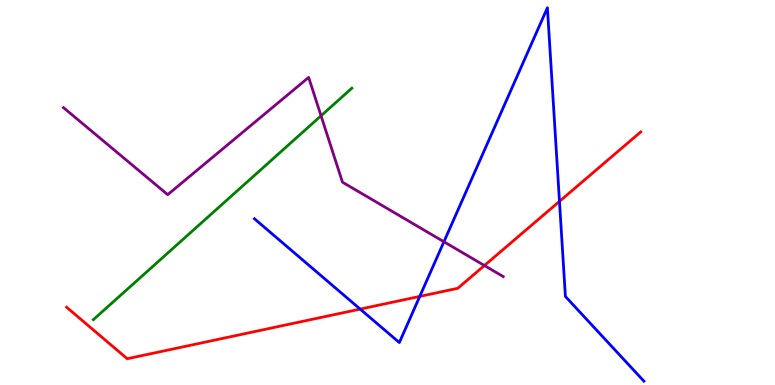[{'lines': ['blue', 'red'], 'intersections': [{'x': 4.65, 'y': 1.97}, {'x': 5.42, 'y': 2.3}, {'x': 7.22, 'y': 4.77}]}, {'lines': ['green', 'red'], 'intersections': []}, {'lines': ['purple', 'red'], 'intersections': [{'x': 6.25, 'y': 3.1}]}, {'lines': ['blue', 'green'], 'intersections': []}, {'lines': ['blue', 'purple'], 'intersections': [{'x': 5.73, 'y': 3.72}]}, {'lines': ['green', 'purple'], 'intersections': [{'x': 4.14, 'y': 6.99}]}]